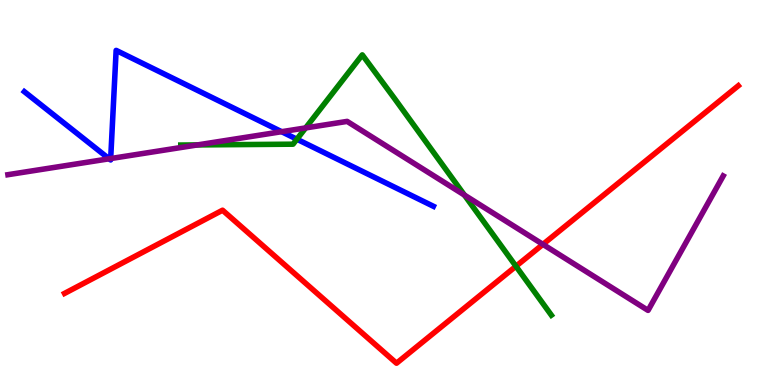[{'lines': ['blue', 'red'], 'intersections': []}, {'lines': ['green', 'red'], 'intersections': [{'x': 6.66, 'y': 3.08}]}, {'lines': ['purple', 'red'], 'intersections': [{'x': 7.01, 'y': 3.65}]}, {'lines': ['blue', 'green'], 'intersections': [{'x': 3.83, 'y': 6.38}]}, {'lines': ['blue', 'purple'], 'intersections': [{'x': 1.41, 'y': 5.88}, {'x': 1.43, 'y': 5.88}, {'x': 3.63, 'y': 6.58}]}, {'lines': ['green', 'purple'], 'intersections': [{'x': 2.55, 'y': 6.24}, {'x': 3.94, 'y': 6.68}, {'x': 5.99, 'y': 4.93}]}]